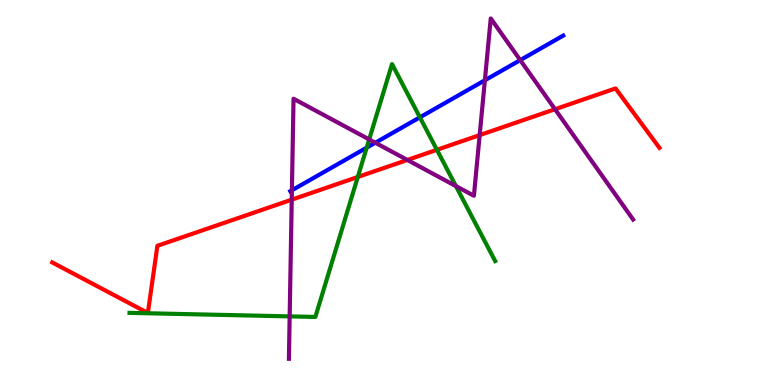[{'lines': ['blue', 'red'], 'intersections': []}, {'lines': ['green', 'red'], 'intersections': [{'x': 4.62, 'y': 5.4}, {'x': 5.64, 'y': 6.11}]}, {'lines': ['purple', 'red'], 'intersections': [{'x': 3.76, 'y': 4.81}, {'x': 5.26, 'y': 5.85}, {'x': 6.19, 'y': 6.49}, {'x': 7.16, 'y': 7.16}]}, {'lines': ['blue', 'green'], 'intersections': [{'x': 4.73, 'y': 6.16}, {'x': 5.42, 'y': 6.95}]}, {'lines': ['blue', 'purple'], 'intersections': [{'x': 3.77, 'y': 5.06}, {'x': 4.84, 'y': 6.29}, {'x': 6.26, 'y': 7.91}, {'x': 6.71, 'y': 8.44}]}, {'lines': ['green', 'purple'], 'intersections': [{'x': 3.74, 'y': 1.78}, {'x': 4.76, 'y': 6.38}, {'x': 5.88, 'y': 5.17}]}]